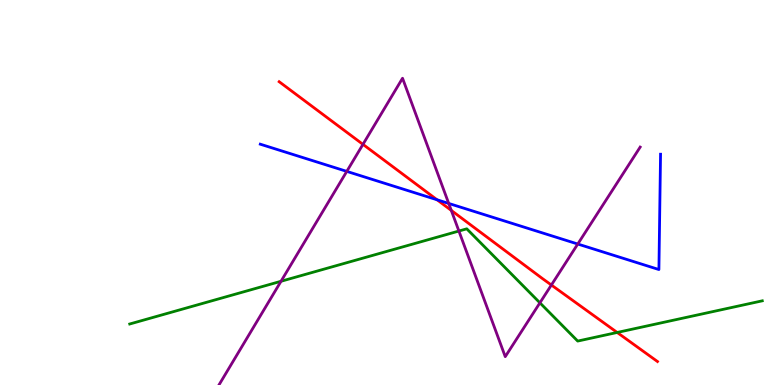[{'lines': ['blue', 'red'], 'intersections': [{'x': 5.64, 'y': 4.81}]}, {'lines': ['green', 'red'], 'intersections': [{'x': 7.96, 'y': 1.36}]}, {'lines': ['purple', 'red'], 'intersections': [{'x': 4.68, 'y': 6.25}, {'x': 5.82, 'y': 4.53}, {'x': 7.11, 'y': 2.6}]}, {'lines': ['blue', 'green'], 'intersections': []}, {'lines': ['blue', 'purple'], 'intersections': [{'x': 4.47, 'y': 5.55}, {'x': 5.79, 'y': 4.72}, {'x': 7.46, 'y': 3.66}]}, {'lines': ['green', 'purple'], 'intersections': [{'x': 3.63, 'y': 2.69}, {'x': 5.92, 'y': 4.0}, {'x': 6.97, 'y': 2.13}]}]